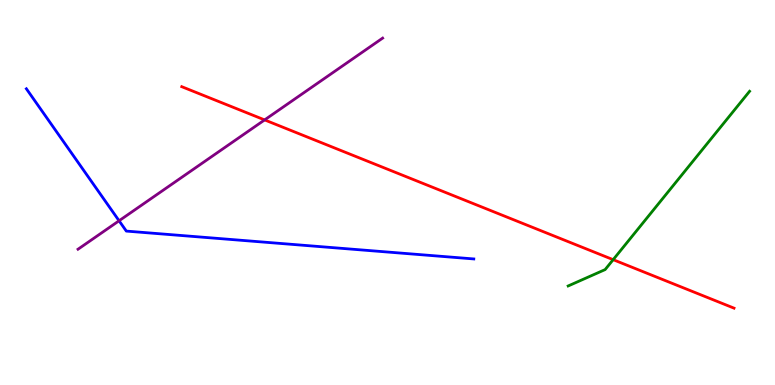[{'lines': ['blue', 'red'], 'intersections': []}, {'lines': ['green', 'red'], 'intersections': [{'x': 7.91, 'y': 3.26}]}, {'lines': ['purple', 'red'], 'intersections': [{'x': 3.41, 'y': 6.89}]}, {'lines': ['blue', 'green'], 'intersections': []}, {'lines': ['blue', 'purple'], 'intersections': [{'x': 1.54, 'y': 4.27}]}, {'lines': ['green', 'purple'], 'intersections': []}]